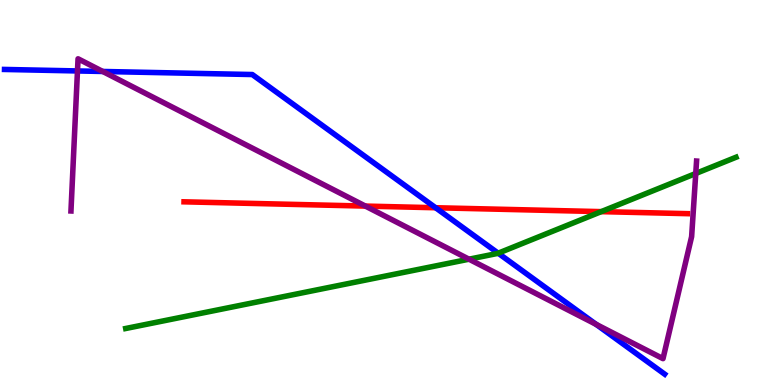[{'lines': ['blue', 'red'], 'intersections': [{'x': 5.62, 'y': 4.6}]}, {'lines': ['green', 'red'], 'intersections': [{'x': 7.76, 'y': 4.5}]}, {'lines': ['purple', 'red'], 'intersections': [{'x': 4.71, 'y': 4.65}]}, {'lines': ['blue', 'green'], 'intersections': [{'x': 6.43, 'y': 3.42}]}, {'lines': ['blue', 'purple'], 'intersections': [{'x': 1.0, 'y': 8.16}, {'x': 1.33, 'y': 8.14}, {'x': 7.69, 'y': 1.57}]}, {'lines': ['green', 'purple'], 'intersections': [{'x': 6.05, 'y': 3.27}, {'x': 8.98, 'y': 5.49}]}]